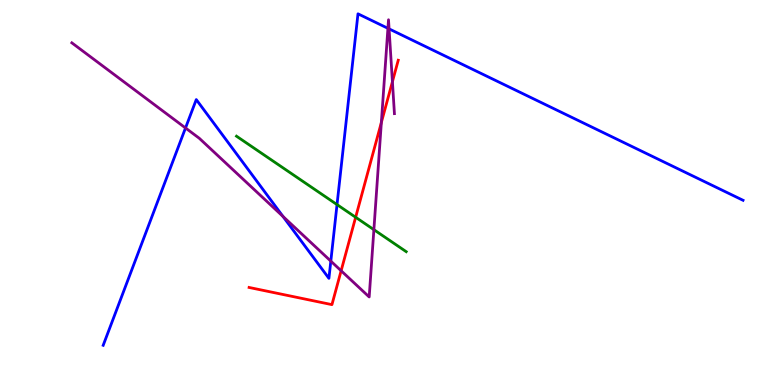[{'lines': ['blue', 'red'], 'intersections': []}, {'lines': ['green', 'red'], 'intersections': [{'x': 4.59, 'y': 4.36}]}, {'lines': ['purple', 'red'], 'intersections': [{'x': 4.4, 'y': 2.97}, {'x': 4.92, 'y': 6.82}, {'x': 5.06, 'y': 7.88}]}, {'lines': ['blue', 'green'], 'intersections': [{'x': 4.35, 'y': 4.69}]}, {'lines': ['blue', 'purple'], 'intersections': [{'x': 2.39, 'y': 6.68}, {'x': 3.65, 'y': 4.38}, {'x': 4.27, 'y': 3.22}, {'x': 5.01, 'y': 9.26}, {'x': 5.02, 'y': 9.25}]}, {'lines': ['green', 'purple'], 'intersections': [{'x': 4.82, 'y': 4.03}]}]